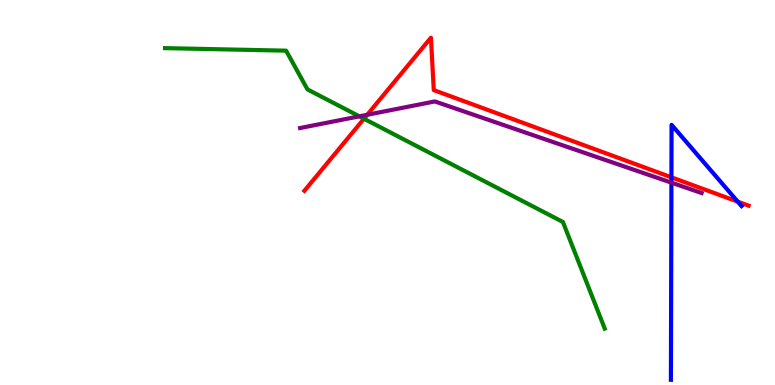[{'lines': ['blue', 'red'], 'intersections': [{'x': 8.66, 'y': 5.39}, {'x': 9.52, 'y': 4.76}]}, {'lines': ['green', 'red'], 'intersections': [{'x': 4.7, 'y': 6.92}]}, {'lines': ['purple', 'red'], 'intersections': [{'x': 4.74, 'y': 7.02}]}, {'lines': ['blue', 'green'], 'intersections': []}, {'lines': ['blue', 'purple'], 'intersections': [{'x': 8.66, 'y': 5.26}]}, {'lines': ['green', 'purple'], 'intersections': [{'x': 4.64, 'y': 6.98}]}]